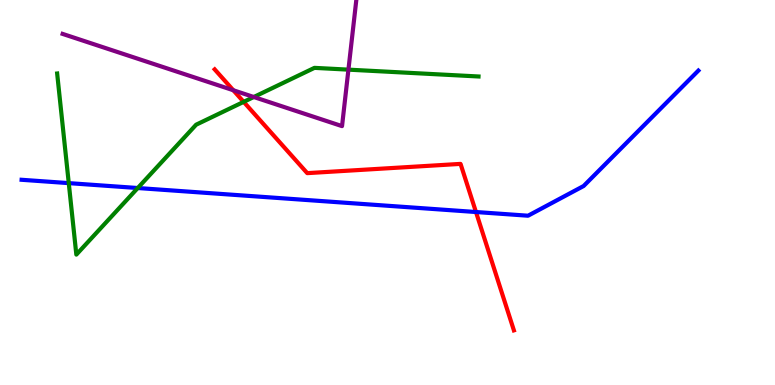[{'lines': ['blue', 'red'], 'intersections': [{'x': 6.14, 'y': 4.49}]}, {'lines': ['green', 'red'], 'intersections': [{'x': 3.14, 'y': 7.35}]}, {'lines': ['purple', 'red'], 'intersections': [{'x': 3.01, 'y': 7.66}]}, {'lines': ['blue', 'green'], 'intersections': [{'x': 0.887, 'y': 5.24}, {'x': 1.78, 'y': 5.12}]}, {'lines': ['blue', 'purple'], 'intersections': []}, {'lines': ['green', 'purple'], 'intersections': [{'x': 3.27, 'y': 7.48}, {'x': 4.5, 'y': 8.19}]}]